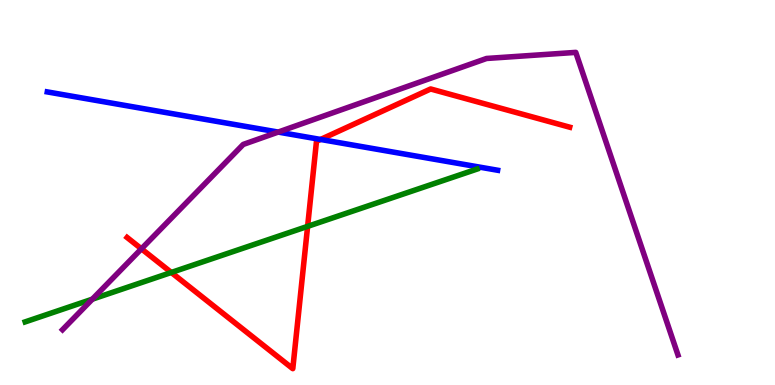[{'lines': ['blue', 'red'], 'intersections': [{'x': 4.14, 'y': 6.38}]}, {'lines': ['green', 'red'], 'intersections': [{'x': 2.21, 'y': 2.92}, {'x': 3.97, 'y': 4.12}]}, {'lines': ['purple', 'red'], 'intersections': [{'x': 1.82, 'y': 3.54}]}, {'lines': ['blue', 'green'], 'intersections': []}, {'lines': ['blue', 'purple'], 'intersections': [{'x': 3.59, 'y': 6.57}]}, {'lines': ['green', 'purple'], 'intersections': [{'x': 1.19, 'y': 2.23}]}]